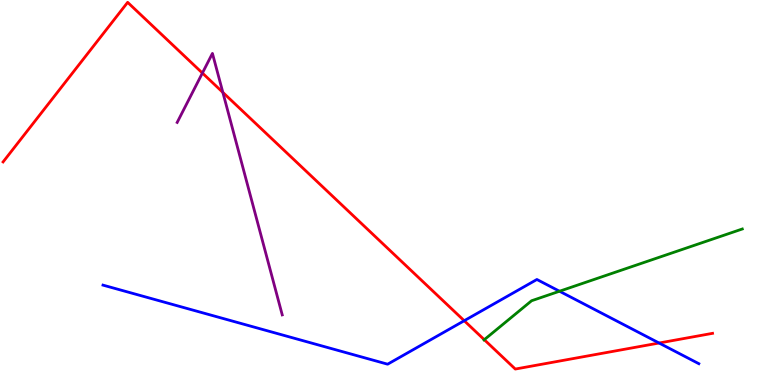[{'lines': ['blue', 'red'], 'intersections': [{'x': 5.99, 'y': 1.67}, {'x': 8.5, 'y': 1.09}]}, {'lines': ['green', 'red'], 'intersections': [{'x': 6.25, 'y': 1.18}]}, {'lines': ['purple', 'red'], 'intersections': [{'x': 2.61, 'y': 8.1}, {'x': 2.88, 'y': 7.6}]}, {'lines': ['blue', 'green'], 'intersections': [{'x': 7.22, 'y': 2.44}]}, {'lines': ['blue', 'purple'], 'intersections': []}, {'lines': ['green', 'purple'], 'intersections': []}]